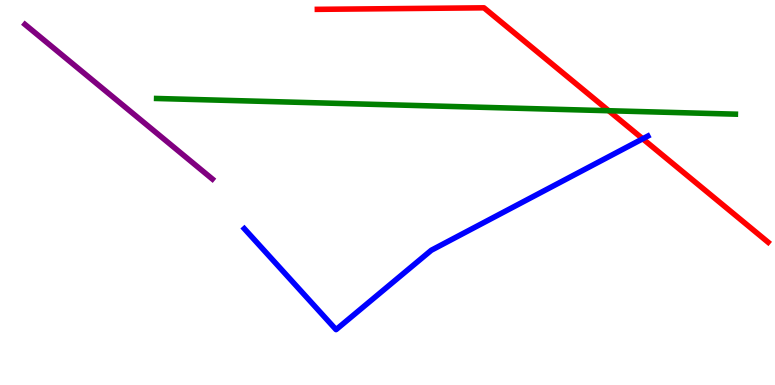[{'lines': ['blue', 'red'], 'intersections': [{'x': 8.29, 'y': 6.39}]}, {'lines': ['green', 'red'], 'intersections': [{'x': 7.85, 'y': 7.12}]}, {'lines': ['purple', 'red'], 'intersections': []}, {'lines': ['blue', 'green'], 'intersections': []}, {'lines': ['blue', 'purple'], 'intersections': []}, {'lines': ['green', 'purple'], 'intersections': []}]